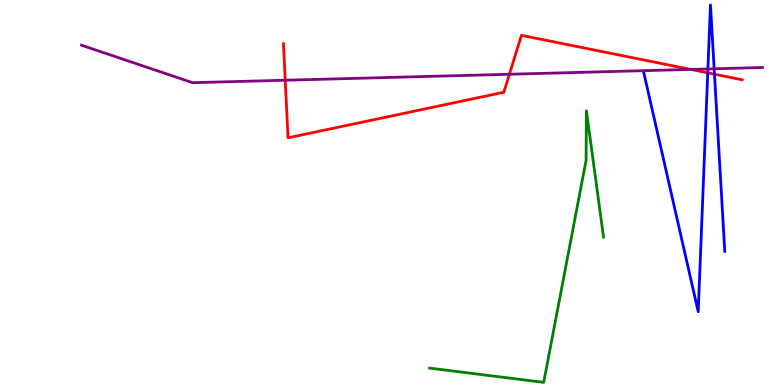[{'lines': ['blue', 'red'], 'intersections': [{'x': 9.13, 'y': 8.11}, {'x': 9.22, 'y': 8.07}]}, {'lines': ['green', 'red'], 'intersections': []}, {'lines': ['purple', 'red'], 'intersections': [{'x': 3.68, 'y': 7.92}, {'x': 6.57, 'y': 8.07}, {'x': 8.91, 'y': 8.2}]}, {'lines': ['blue', 'green'], 'intersections': []}, {'lines': ['blue', 'purple'], 'intersections': [{'x': 9.13, 'y': 8.21}, {'x': 9.22, 'y': 8.21}]}, {'lines': ['green', 'purple'], 'intersections': []}]